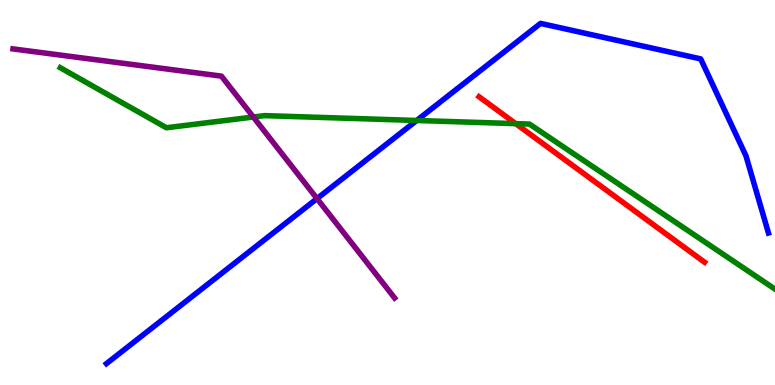[{'lines': ['blue', 'red'], 'intersections': []}, {'lines': ['green', 'red'], 'intersections': [{'x': 6.65, 'y': 6.79}]}, {'lines': ['purple', 'red'], 'intersections': []}, {'lines': ['blue', 'green'], 'intersections': [{'x': 5.38, 'y': 6.87}]}, {'lines': ['blue', 'purple'], 'intersections': [{'x': 4.09, 'y': 4.84}]}, {'lines': ['green', 'purple'], 'intersections': [{'x': 3.27, 'y': 6.96}]}]